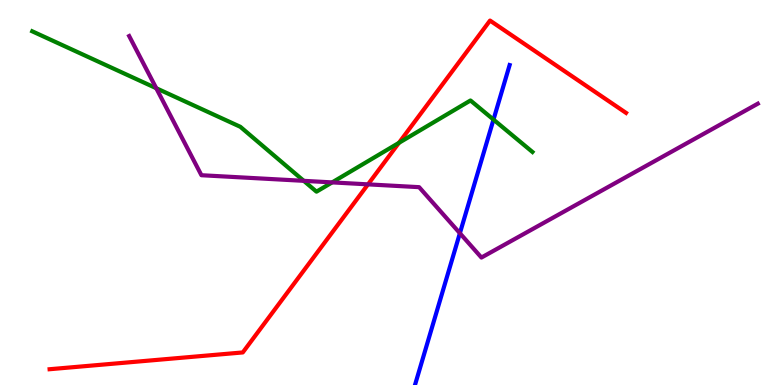[{'lines': ['blue', 'red'], 'intersections': []}, {'lines': ['green', 'red'], 'intersections': [{'x': 5.15, 'y': 6.29}]}, {'lines': ['purple', 'red'], 'intersections': [{'x': 4.75, 'y': 5.21}]}, {'lines': ['blue', 'green'], 'intersections': [{'x': 6.37, 'y': 6.89}]}, {'lines': ['blue', 'purple'], 'intersections': [{'x': 5.93, 'y': 3.94}]}, {'lines': ['green', 'purple'], 'intersections': [{'x': 2.02, 'y': 7.71}, {'x': 3.92, 'y': 5.3}, {'x': 4.29, 'y': 5.26}]}]